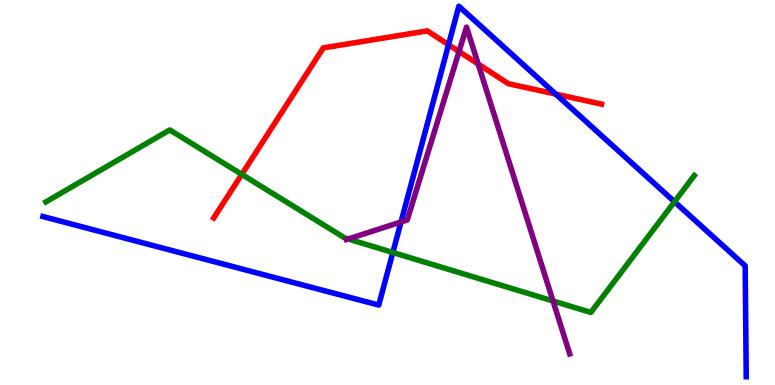[{'lines': ['blue', 'red'], 'intersections': [{'x': 5.79, 'y': 8.84}, {'x': 7.17, 'y': 7.56}]}, {'lines': ['green', 'red'], 'intersections': [{'x': 3.12, 'y': 5.47}]}, {'lines': ['purple', 'red'], 'intersections': [{'x': 5.92, 'y': 8.66}, {'x': 6.17, 'y': 8.34}]}, {'lines': ['blue', 'green'], 'intersections': [{'x': 5.07, 'y': 3.44}, {'x': 8.7, 'y': 4.76}]}, {'lines': ['blue', 'purple'], 'intersections': [{'x': 5.17, 'y': 4.23}]}, {'lines': ['green', 'purple'], 'intersections': [{'x': 4.49, 'y': 3.79}, {'x': 7.14, 'y': 2.18}]}]